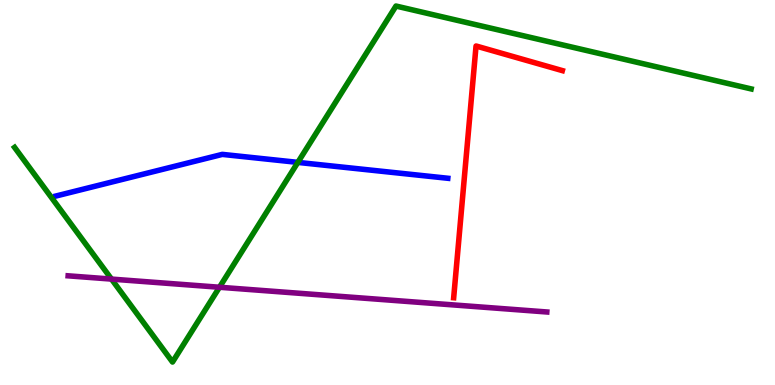[{'lines': ['blue', 'red'], 'intersections': []}, {'lines': ['green', 'red'], 'intersections': []}, {'lines': ['purple', 'red'], 'intersections': []}, {'lines': ['blue', 'green'], 'intersections': [{'x': 3.84, 'y': 5.78}]}, {'lines': ['blue', 'purple'], 'intersections': []}, {'lines': ['green', 'purple'], 'intersections': [{'x': 1.44, 'y': 2.75}, {'x': 2.83, 'y': 2.54}]}]